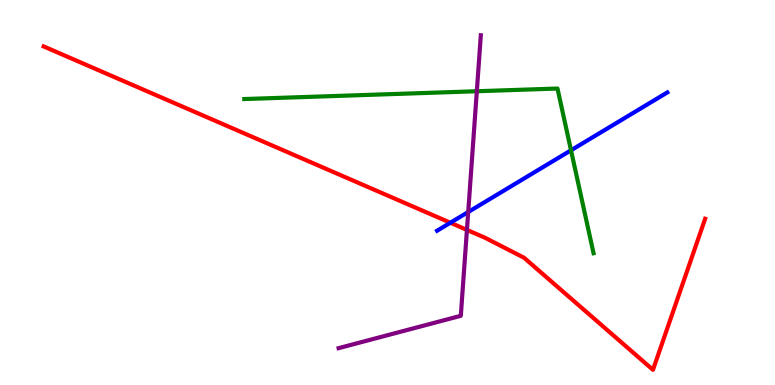[{'lines': ['blue', 'red'], 'intersections': [{'x': 5.81, 'y': 4.21}]}, {'lines': ['green', 'red'], 'intersections': []}, {'lines': ['purple', 'red'], 'intersections': [{'x': 6.02, 'y': 4.03}]}, {'lines': ['blue', 'green'], 'intersections': [{'x': 7.37, 'y': 6.1}]}, {'lines': ['blue', 'purple'], 'intersections': [{'x': 6.04, 'y': 4.49}]}, {'lines': ['green', 'purple'], 'intersections': [{'x': 6.15, 'y': 7.63}]}]